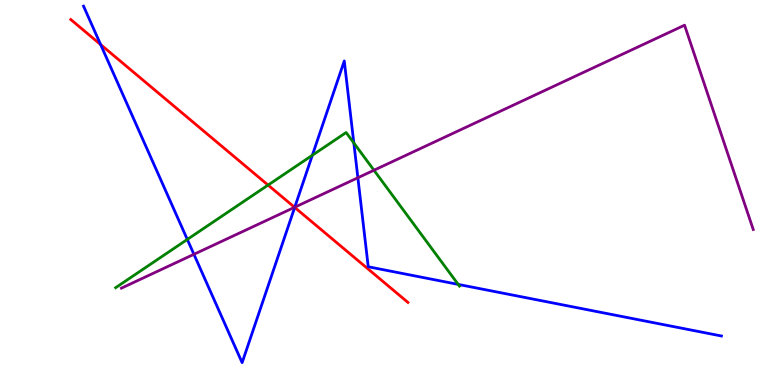[{'lines': ['blue', 'red'], 'intersections': [{'x': 1.3, 'y': 8.84}, {'x': 3.8, 'y': 4.61}]}, {'lines': ['green', 'red'], 'intersections': [{'x': 3.46, 'y': 5.19}]}, {'lines': ['purple', 'red'], 'intersections': [{'x': 3.8, 'y': 4.62}]}, {'lines': ['blue', 'green'], 'intersections': [{'x': 2.42, 'y': 3.78}, {'x': 4.03, 'y': 5.97}, {'x': 4.57, 'y': 6.29}, {'x': 5.91, 'y': 2.61}]}, {'lines': ['blue', 'purple'], 'intersections': [{'x': 2.5, 'y': 3.39}, {'x': 3.8, 'y': 4.62}, {'x': 4.62, 'y': 5.38}]}, {'lines': ['green', 'purple'], 'intersections': [{'x': 4.83, 'y': 5.58}]}]